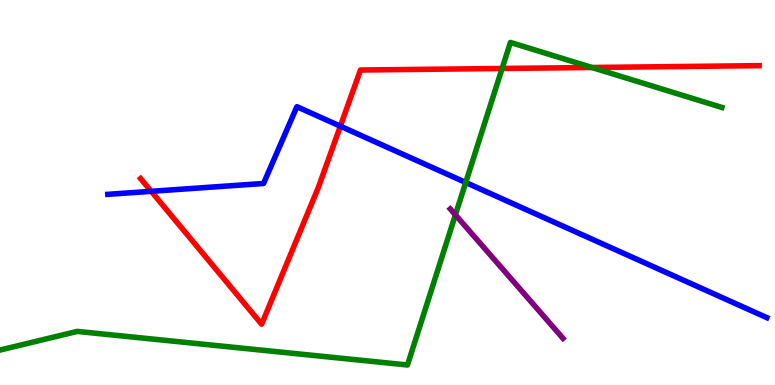[{'lines': ['blue', 'red'], 'intersections': [{'x': 1.95, 'y': 5.03}, {'x': 4.39, 'y': 6.72}]}, {'lines': ['green', 'red'], 'intersections': [{'x': 6.48, 'y': 8.22}, {'x': 7.64, 'y': 8.25}]}, {'lines': ['purple', 'red'], 'intersections': []}, {'lines': ['blue', 'green'], 'intersections': [{'x': 6.01, 'y': 5.26}]}, {'lines': ['blue', 'purple'], 'intersections': []}, {'lines': ['green', 'purple'], 'intersections': [{'x': 5.88, 'y': 4.42}]}]